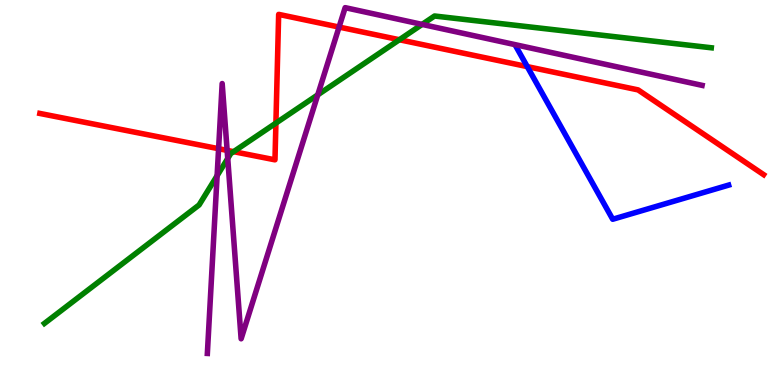[{'lines': ['blue', 'red'], 'intersections': [{'x': 6.8, 'y': 8.27}]}, {'lines': ['green', 'red'], 'intersections': [{'x': 3.01, 'y': 6.06}, {'x': 3.56, 'y': 6.8}, {'x': 5.15, 'y': 8.97}]}, {'lines': ['purple', 'red'], 'intersections': [{'x': 2.82, 'y': 6.14}, {'x': 2.93, 'y': 6.09}, {'x': 4.37, 'y': 9.3}]}, {'lines': ['blue', 'green'], 'intersections': []}, {'lines': ['blue', 'purple'], 'intersections': []}, {'lines': ['green', 'purple'], 'intersections': [{'x': 2.8, 'y': 5.44}, {'x': 2.94, 'y': 5.88}, {'x': 4.1, 'y': 7.54}, {'x': 5.45, 'y': 9.37}]}]